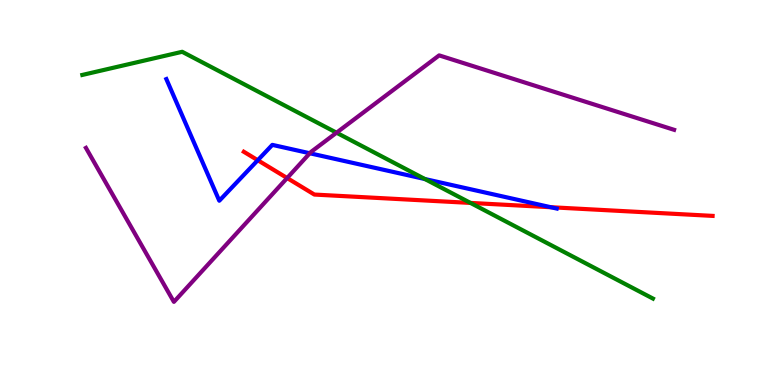[{'lines': ['blue', 'red'], 'intersections': [{'x': 3.33, 'y': 5.84}, {'x': 7.11, 'y': 4.62}]}, {'lines': ['green', 'red'], 'intersections': [{'x': 6.07, 'y': 4.73}]}, {'lines': ['purple', 'red'], 'intersections': [{'x': 3.7, 'y': 5.38}]}, {'lines': ['blue', 'green'], 'intersections': [{'x': 5.48, 'y': 5.35}]}, {'lines': ['blue', 'purple'], 'intersections': [{'x': 4.0, 'y': 6.02}]}, {'lines': ['green', 'purple'], 'intersections': [{'x': 4.34, 'y': 6.55}]}]